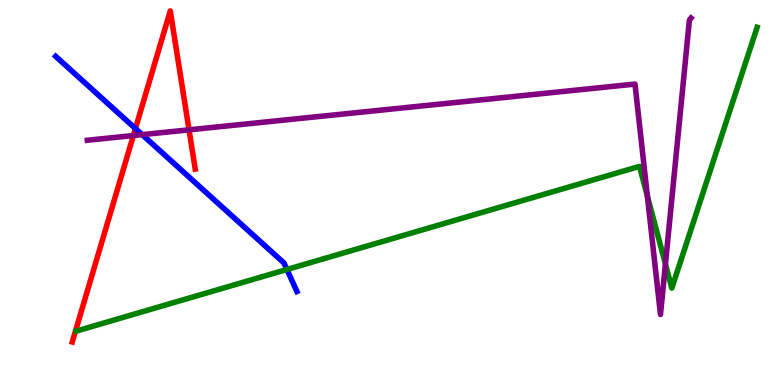[{'lines': ['blue', 'red'], 'intersections': [{'x': 1.75, 'y': 6.66}]}, {'lines': ['green', 'red'], 'intersections': []}, {'lines': ['purple', 'red'], 'intersections': [{'x': 1.72, 'y': 6.48}, {'x': 2.44, 'y': 6.63}]}, {'lines': ['blue', 'green'], 'intersections': [{'x': 3.7, 'y': 3.0}]}, {'lines': ['blue', 'purple'], 'intersections': [{'x': 1.83, 'y': 6.5}]}, {'lines': ['green', 'purple'], 'intersections': [{'x': 8.35, 'y': 4.91}, {'x': 8.59, 'y': 3.14}]}]